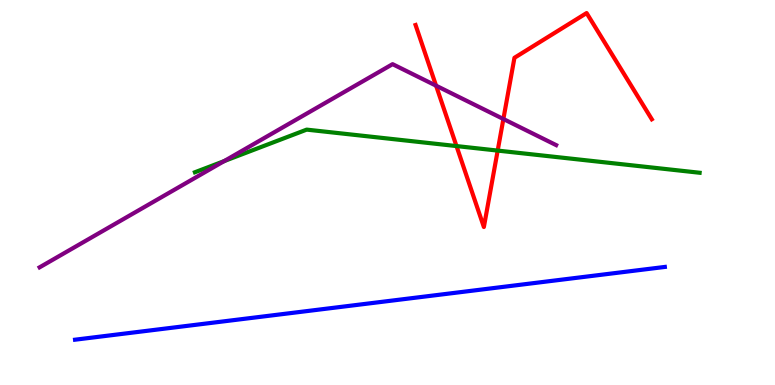[{'lines': ['blue', 'red'], 'intersections': []}, {'lines': ['green', 'red'], 'intersections': [{'x': 5.89, 'y': 6.21}, {'x': 6.42, 'y': 6.09}]}, {'lines': ['purple', 'red'], 'intersections': [{'x': 5.63, 'y': 7.77}, {'x': 6.5, 'y': 6.91}]}, {'lines': ['blue', 'green'], 'intersections': []}, {'lines': ['blue', 'purple'], 'intersections': []}, {'lines': ['green', 'purple'], 'intersections': [{'x': 2.89, 'y': 5.82}]}]